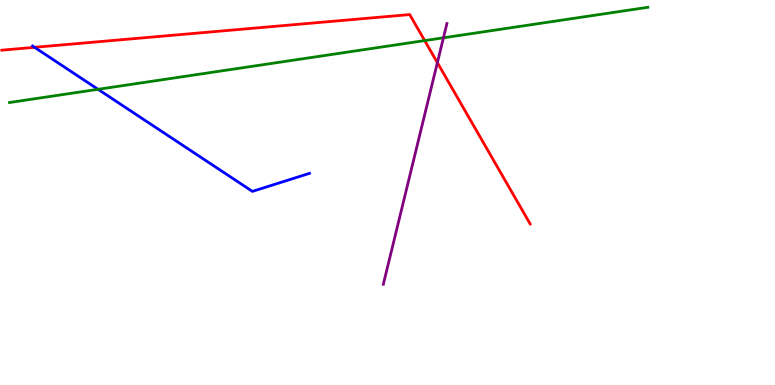[{'lines': ['blue', 'red'], 'intersections': [{'x': 0.446, 'y': 8.77}]}, {'lines': ['green', 'red'], 'intersections': [{'x': 5.48, 'y': 8.95}]}, {'lines': ['purple', 'red'], 'intersections': [{'x': 5.64, 'y': 8.37}]}, {'lines': ['blue', 'green'], 'intersections': [{'x': 1.27, 'y': 7.68}]}, {'lines': ['blue', 'purple'], 'intersections': []}, {'lines': ['green', 'purple'], 'intersections': [{'x': 5.72, 'y': 9.02}]}]